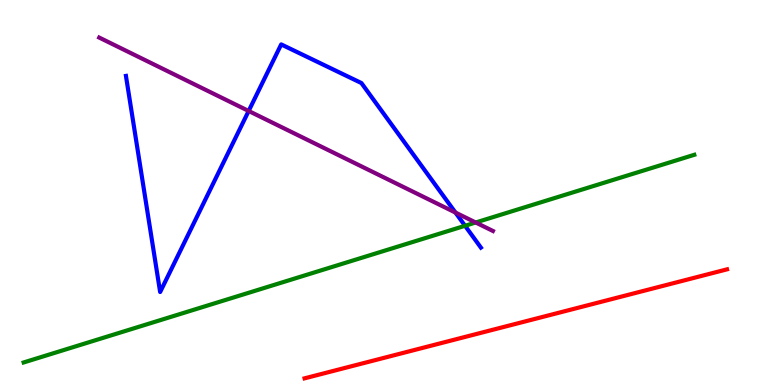[{'lines': ['blue', 'red'], 'intersections': []}, {'lines': ['green', 'red'], 'intersections': []}, {'lines': ['purple', 'red'], 'intersections': []}, {'lines': ['blue', 'green'], 'intersections': [{'x': 6.0, 'y': 4.14}]}, {'lines': ['blue', 'purple'], 'intersections': [{'x': 3.21, 'y': 7.12}, {'x': 5.88, 'y': 4.48}]}, {'lines': ['green', 'purple'], 'intersections': [{'x': 6.14, 'y': 4.22}]}]